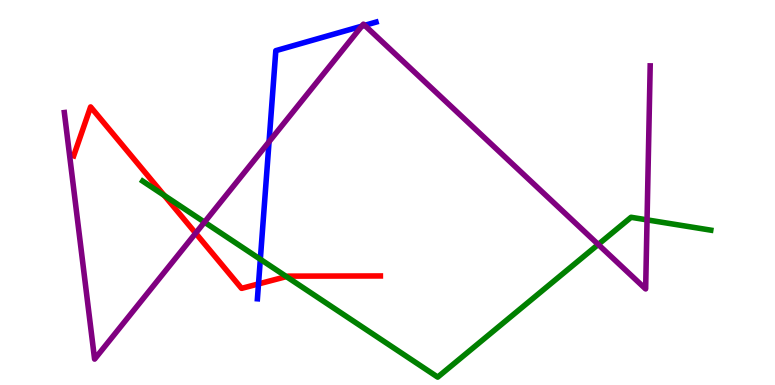[{'lines': ['blue', 'red'], 'intersections': [{'x': 3.34, 'y': 2.63}]}, {'lines': ['green', 'red'], 'intersections': [{'x': 2.12, 'y': 4.92}, {'x': 3.7, 'y': 2.82}]}, {'lines': ['purple', 'red'], 'intersections': [{'x': 2.52, 'y': 3.94}]}, {'lines': ['blue', 'green'], 'intersections': [{'x': 3.36, 'y': 3.27}]}, {'lines': ['blue', 'purple'], 'intersections': [{'x': 3.47, 'y': 6.32}, {'x': 4.67, 'y': 9.32}, {'x': 4.71, 'y': 9.34}]}, {'lines': ['green', 'purple'], 'intersections': [{'x': 2.64, 'y': 4.23}, {'x': 7.72, 'y': 3.65}, {'x': 8.35, 'y': 4.29}]}]